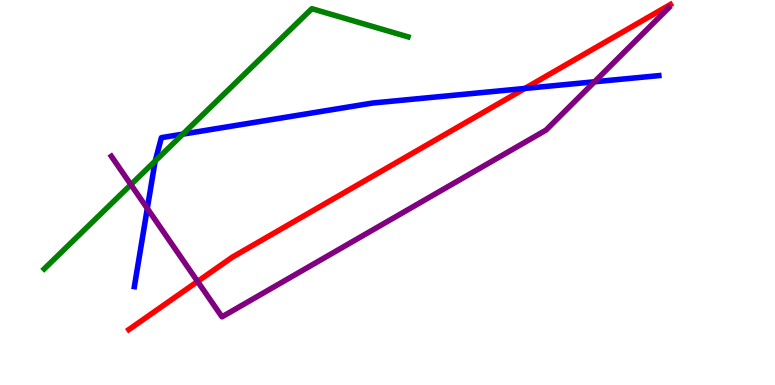[{'lines': ['blue', 'red'], 'intersections': [{'x': 6.77, 'y': 7.7}]}, {'lines': ['green', 'red'], 'intersections': []}, {'lines': ['purple', 'red'], 'intersections': [{'x': 2.55, 'y': 2.69}]}, {'lines': ['blue', 'green'], 'intersections': [{'x': 2.0, 'y': 5.82}, {'x': 2.36, 'y': 6.52}]}, {'lines': ['blue', 'purple'], 'intersections': [{'x': 1.9, 'y': 4.59}, {'x': 7.67, 'y': 7.88}]}, {'lines': ['green', 'purple'], 'intersections': [{'x': 1.69, 'y': 5.2}]}]